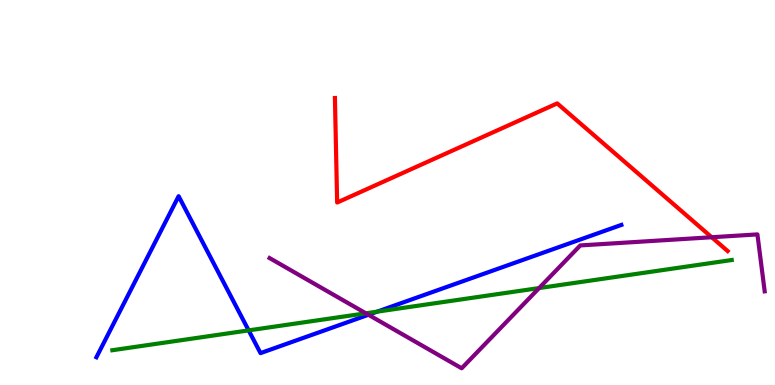[{'lines': ['blue', 'red'], 'intersections': []}, {'lines': ['green', 'red'], 'intersections': []}, {'lines': ['purple', 'red'], 'intersections': [{'x': 9.18, 'y': 3.84}]}, {'lines': ['blue', 'green'], 'intersections': [{'x': 3.21, 'y': 1.42}, {'x': 4.87, 'y': 1.91}]}, {'lines': ['blue', 'purple'], 'intersections': [{'x': 4.75, 'y': 1.82}]}, {'lines': ['green', 'purple'], 'intersections': [{'x': 4.72, 'y': 1.86}, {'x': 6.96, 'y': 2.52}]}]